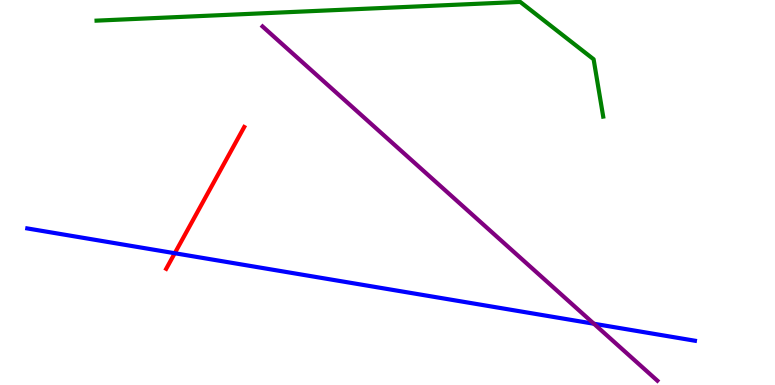[{'lines': ['blue', 'red'], 'intersections': [{'x': 2.25, 'y': 3.42}]}, {'lines': ['green', 'red'], 'intersections': []}, {'lines': ['purple', 'red'], 'intersections': []}, {'lines': ['blue', 'green'], 'intersections': []}, {'lines': ['blue', 'purple'], 'intersections': [{'x': 7.66, 'y': 1.59}]}, {'lines': ['green', 'purple'], 'intersections': []}]